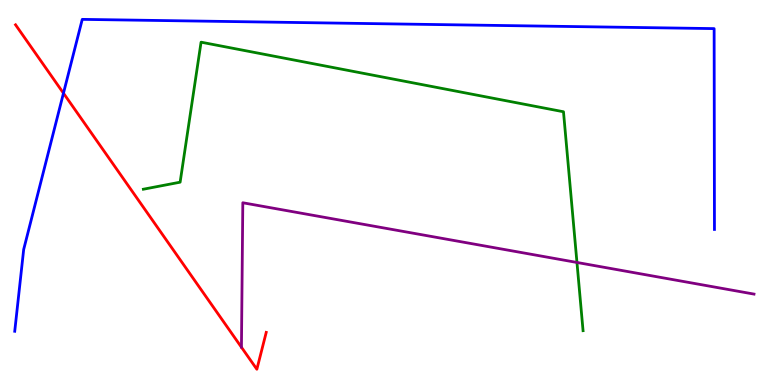[{'lines': ['blue', 'red'], 'intersections': [{'x': 0.819, 'y': 7.58}]}, {'lines': ['green', 'red'], 'intersections': []}, {'lines': ['purple', 'red'], 'intersections': []}, {'lines': ['blue', 'green'], 'intersections': []}, {'lines': ['blue', 'purple'], 'intersections': []}, {'lines': ['green', 'purple'], 'intersections': [{'x': 7.44, 'y': 3.18}]}]